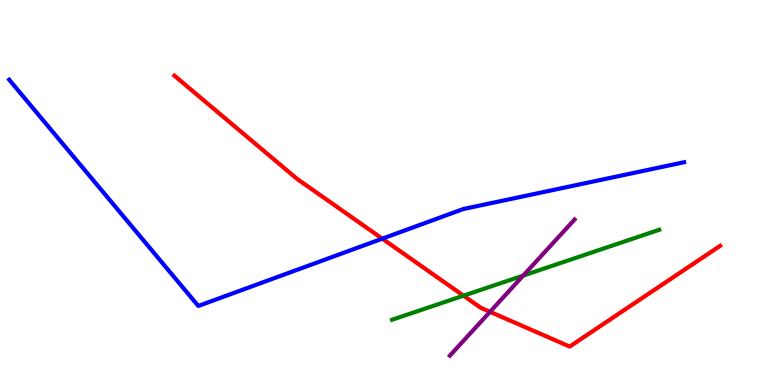[{'lines': ['blue', 'red'], 'intersections': [{'x': 4.93, 'y': 3.8}]}, {'lines': ['green', 'red'], 'intersections': [{'x': 5.98, 'y': 2.32}]}, {'lines': ['purple', 'red'], 'intersections': [{'x': 6.32, 'y': 1.9}]}, {'lines': ['blue', 'green'], 'intersections': []}, {'lines': ['blue', 'purple'], 'intersections': []}, {'lines': ['green', 'purple'], 'intersections': [{'x': 6.75, 'y': 2.84}]}]